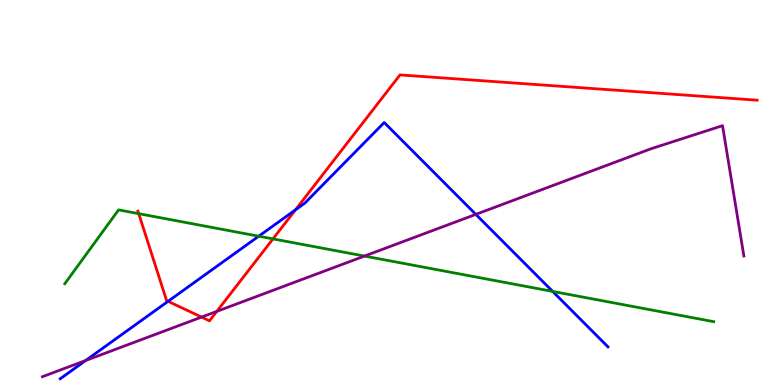[{'lines': ['blue', 'red'], 'intersections': [{'x': 2.17, 'y': 2.17}, {'x': 3.81, 'y': 4.55}]}, {'lines': ['green', 'red'], 'intersections': [{'x': 1.79, 'y': 4.45}, {'x': 3.52, 'y': 3.8}]}, {'lines': ['purple', 'red'], 'intersections': [{'x': 2.6, 'y': 1.76}, {'x': 2.8, 'y': 1.91}]}, {'lines': ['blue', 'green'], 'intersections': [{'x': 3.34, 'y': 3.86}, {'x': 7.13, 'y': 2.43}]}, {'lines': ['blue', 'purple'], 'intersections': [{'x': 1.11, 'y': 0.636}, {'x': 6.14, 'y': 4.43}]}, {'lines': ['green', 'purple'], 'intersections': [{'x': 4.7, 'y': 3.35}]}]